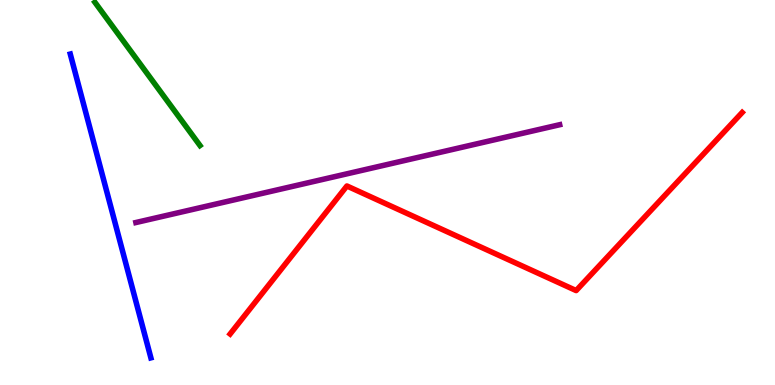[{'lines': ['blue', 'red'], 'intersections': []}, {'lines': ['green', 'red'], 'intersections': []}, {'lines': ['purple', 'red'], 'intersections': []}, {'lines': ['blue', 'green'], 'intersections': []}, {'lines': ['blue', 'purple'], 'intersections': []}, {'lines': ['green', 'purple'], 'intersections': []}]